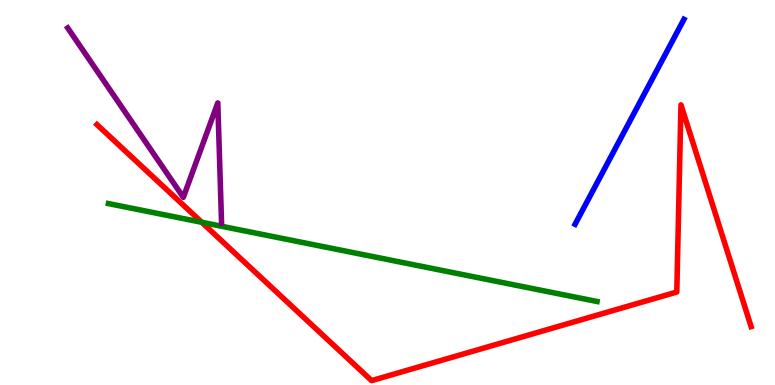[{'lines': ['blue', 'red'], 'intersections': []}, {'lines': ['green', 'red'], 'intersections': [{'x': 2.6, 'y': 4.23}]}, {'lines': ['purple', 'red'], 'intersections': []}, {'lines': ['blue', 'green'], 'intersections': []}, {'lines': ['blue', 'purple'], 'intersections': []}, {'lines': ['green', 'purple'], 'intersections': []}]